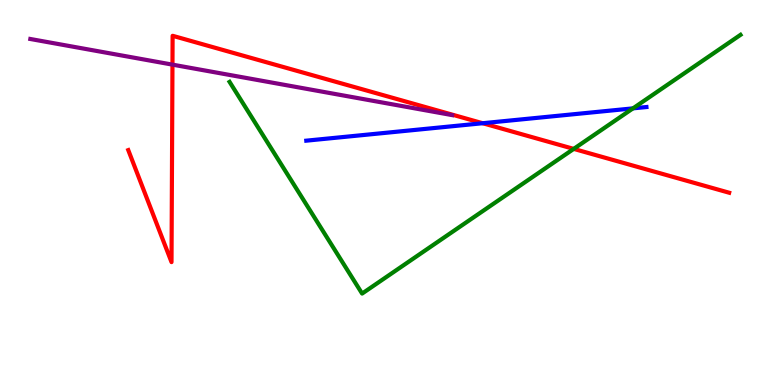[{'lines': ['blue', 'red'], 'intersections': [{'x': 6.23, 'y': 6.8}]}, {'lines': ['green', 'red'], 'intersections': [{'x': 7.4, 'y': 6.13}]}, {'lines': ['purple', 'red'], 'intersections': [{'x': 2.23, 'y': 8.32}]}, {'lines': ['blue', 'green'], 'intersections': [{'x': 8.17, 'y': 7.19}]}, {'lines': ['blue', 'purple'], 'intersections': []}, {'lines': ['green', 'purple'], 'intersections': []}]